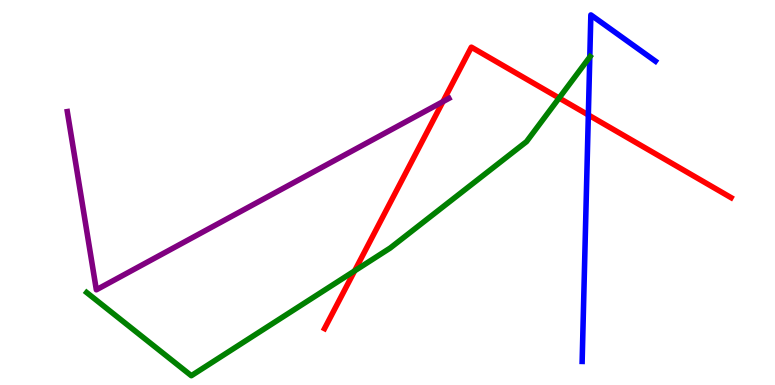[{'lines': ['blue', 'red'], 'intersections': [{'x': 7.59, 'y': 7.01}]}, {'lines': ['green', 'red'], 'intersections': [{'x': 4.58, 'y': 2.96}, {'x': 7.21, 'y': 7.45}]}, {'lines': ['purple', 'red'], 'intersections': [{'x': 5.72, 'y': 7.36}]}, {'lines': ['blue', 'green'], 'intersections': [{'x': 7.61, 'y': 8.52}]}, {'lines': ['blue', 'purple'], 'intersections': []}, {'lines': ['green', 'purple'], 'intersections': []}]